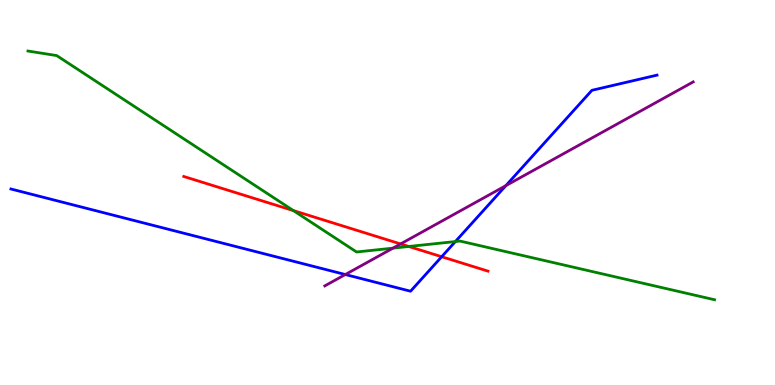[{'lines': ['blue', 'red'], 'intersections': [{'x': 5.7, 'y': 3.33}]}, {'lines': ['green', 'red'], 'intersections': [{'x': 3.79, 'y': 4.53}, {'x': 5.27, 'y': 3.6}]}, {'lines': ['purple', 'red'], 'intersections': [{'x': 5.17, 'y': 3.66}]}, {'lines': ['blue', 'green'], 'intersections': [{'x': 5.88, 'y': 3.73}]}, {'lines': ['blue', 'purple'], 'intersections': [{'x': 4.46, 'y': 2.87}, {'x': 6.53, 'y': 5.18}]}, {'lines': ['green', 'purple'], 'intersections': [{'x': 5.07, 'y': 3.55}]}]